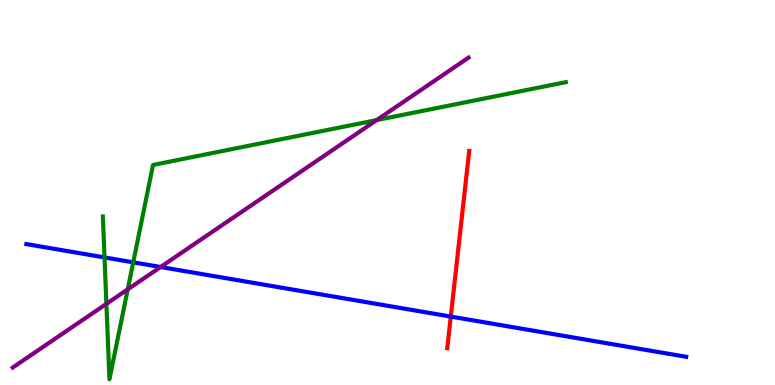[{'lines': ['blue', 'red'], 'intersections': [{'x': 5.82, 'y': 1.78}]}, {'lines': ['green', 'red'], 'intersections': []}, {'lines': ['purple', 'red'], 'intersections': []}, {'lines': ['blue', 'green'], 'intersections': [{'x': 1.35, 'y': 3.31}, {'x': 1.72, 'y': 3.19}]}, {'lines': ['blue', 'purple'], 'intersections': [{'x': 2.07, 'y': 3.06}]}, {'lines': ['green', 'purple'], 'intersections': [{'x': 1.37, 'y': 2.11}, {'x': 1.65, 'y': 2.48}, {'x': 4.86, 'y': 6.88}]}]